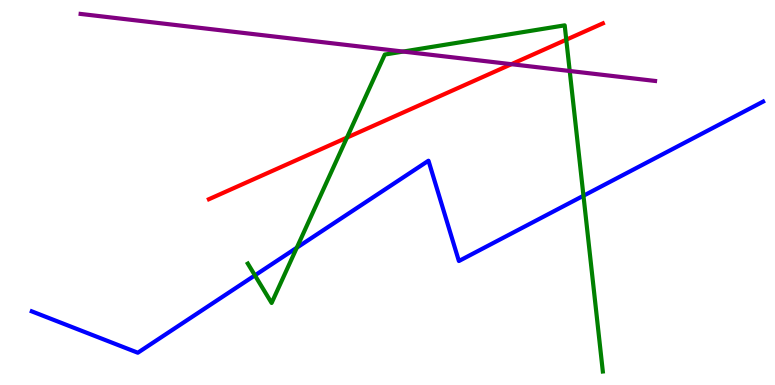[{'lines': ['blue', 'red'], 'intersections': []}, {'lines': ['green', 'red'], 'intersections': [{'x': 4.48, 'y': 6.43}, {'x': 7.31, 'y': 8.97}]}, {'lines': ['purple', 'red'], 'intersections': [{'x': 6.6, 'y': 8.33}]}, {'lines': ['blue', 'green'], 'intersections': [{'x': 3.29, 'y': 2.85}, {'x': 3.83, 'y': 3.57}, {'x': 7.53, 'y': 4.92}]}, {'lines': ['blue', 'purple'], 'intersections': []}, {'lines': ['green', 'purple'], 'intersections': [{'x': 5.2, 'y': 8.66}, {'x': 7.35, 'y': 8.16}]}]